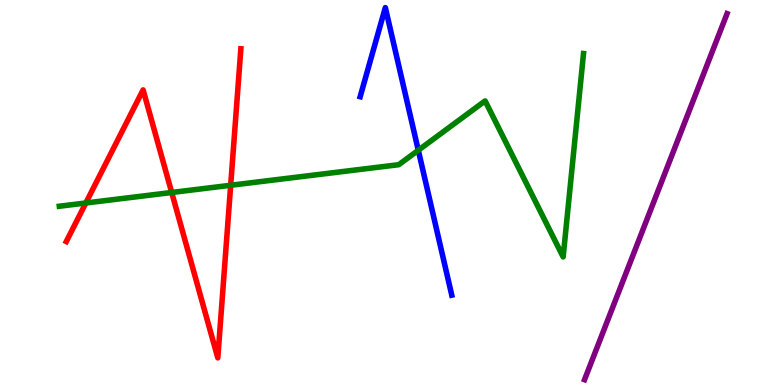[{'lines': ['blue', 'red'], 'intersections': []}, {'lines': ['green', 'red'], 'intersections': [{'x': 1.11, 'y': 4.73}, {'x': 2.22, 'y': 5.0}, {'x': 2.98, 'y': 5.19}]}, {'lines': ['purple', 'red'], 'intersections': []}, {'lines': ['blue', 'green'], 'intersections': [{'x': 5.4, 'y': 6.1}]}, {'lines': ['blue', 'purple'], 'intersections': []}, {'lines': ['green', 'purple'], 'intersections': []}]